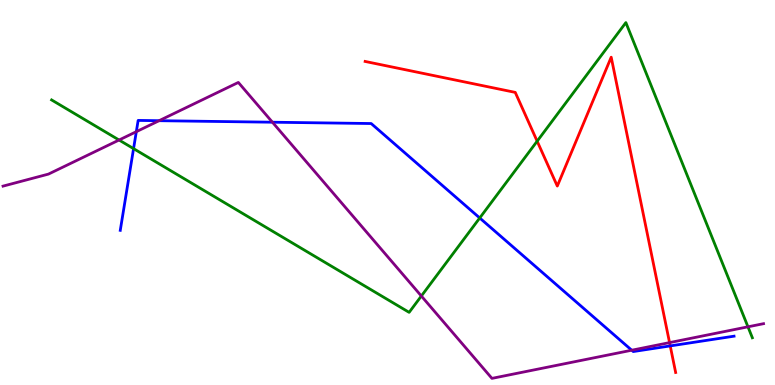[{'lines': ['blue', 'red'], 'intersections': [{'x': 8.65, 'y': 1.02}]}, {'lines': ['green', 'red'], 'intersections': [{'x': 6.93, 'y': 6.33}]}, {'lines': ['purple', 'red'], 'intersections': [{'x': 8.64, 'y': 1.1}]}, {'lines': ['blue', 'green'], 'intersections': [{'x': 1.72, 'y': 6.14}, {'x': 6.19, 'y': 4.34}]}, {'lines': ['blue', 'purple'], 'intersections': [{'x': 1.76, 'y': 6.58}, {'x': 2.05, 'y': 6.87}, {'x': 3.52, 'y': 6.83}, {'x': 8.15, 'y': 0.903}]}, {'lines': ['green', 'purple'], 'intersections': [{'x': 1.54, 'y': 6.36}, {'x': 5.44, 'y': 2.31}, {'x': 9.65, 'y': 1.51}]}]